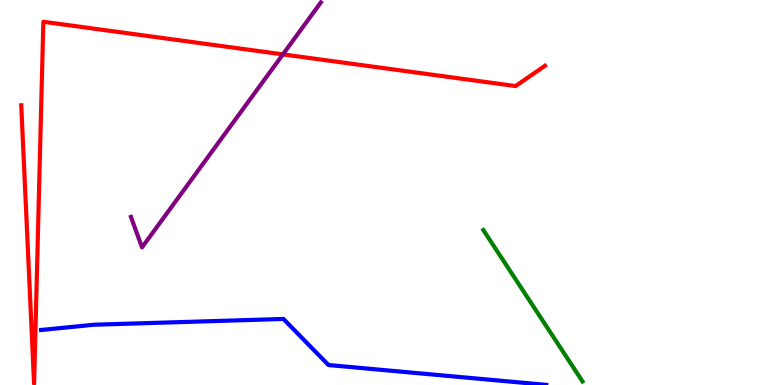[{'lines': ['blue', 'red'], 'intersections': []}, {'lines': ['green', 'red'], 'intersections': []}, {'lines': ['purple', 'red'], 'intersections': [{'x': 3.65, 'y': 8.59}]}, {'lines': ['blue', 'green'], 'intersections': []}, {'lines': ['blue', 'purple'], 'intersections': []}, {'lines': ['green', 'purple'], 'intersections': []}]